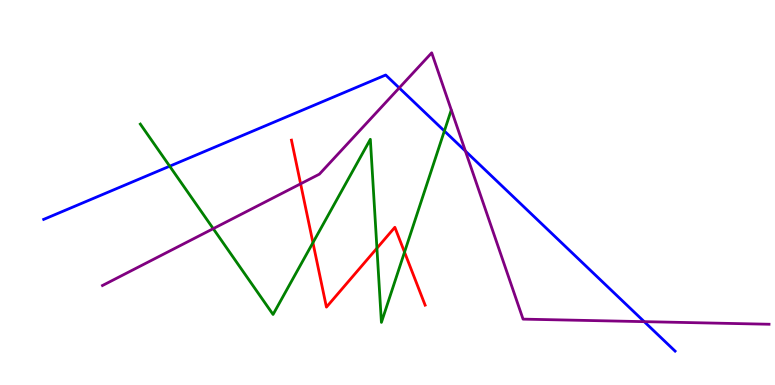[{'lines': ['blue', 'red'], 'intersections': []}, {'lines': ['green', 'red'], 'intersections': [{'x': 4.04, 'y': 3.7}, {'x': 4.86, 'y': 3.55}, {'x': 5.22, 'y': 3.45}]}, {'lines': ['purple', 'red'], 'intersections': [{'x': 3.88, 'y': 5.23}]}, {'lines': ['blue', 'green'], 'intersections': [{'x': 2.19, 'y': 5.68}, {'x': 5.73, 'y': 6.6}]}, {'lines': ['blue', 'purple'], 'intersections': [{'x': 5.15, 'y': 7.72}, {'x': 6.01, 'y': 6.08}, {'x': 8.31, 'y': 1.65}]}, {'lines': ['green', 'purple'], 'intersections': [{'x': 2.75, 'y': 4.06}]}]